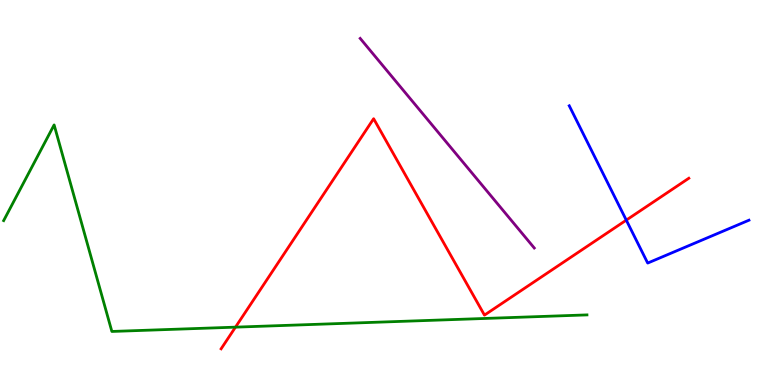[{'lines': ['blue', 'red'], 'intersections': [{'x': 8.08, 'y': 4.28}]}, {'lines': ['green', 'red'], 'intersections': [{'x': 3.04, 'y': 1.5}]}, {'lines': ['purple', 'red'], 'intersections': []}, {'lines': ['blue', 'green'], 'intersections': []}, {'lines': ['blue', 'purple'], 'intersections': []}, {'lines': ['green', 'purple'], 'intersections': []}]